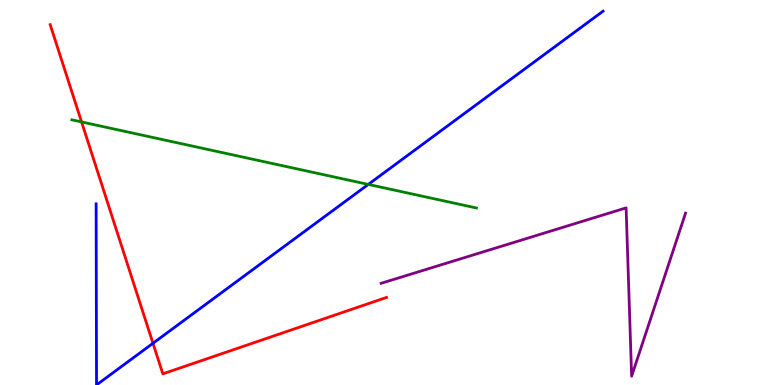[{'lines': ['blue', 'red'], 'intersections': [{'x': 1.97, 'y': 1.08}]}, {'lines': ['green', 'red'], 'intersections': [{'x': 1.05, 'y': 6.83}]}, {'lines': ['purple', 'red'], 'intersections': []}, {'lines': ['blue', 'green'], 'intersections': [{'x': 4.75, 'y': 5.21}]}, {'lines': ['blue', 'purple'], 'intersections': []}, {'lines': ['green', 'purple'], 'intersections': []}]